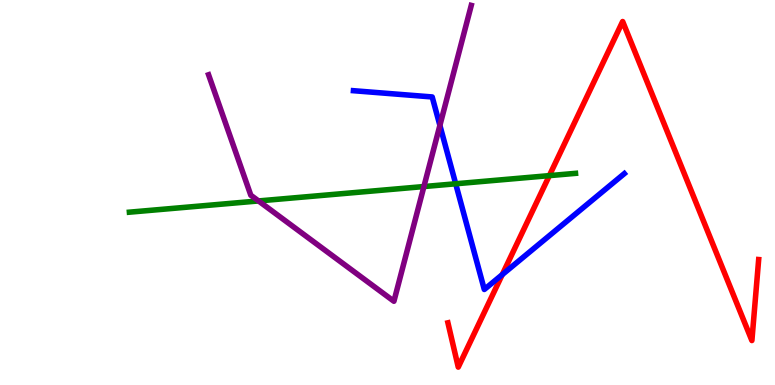[{'lines': ['blue', 'red'], 'intersections': [{'x': 6.48, 'y': 2.87}]}, {'lines': ['green', 'red'], 'intersections': [{'x': 7.09, 'y': 5.44}]}, {'lines': ['purple', 'red'], 'intersections': []}, {'lines': ['blue', 'green'], 'intersections': [{'x': 5.88, 'y': 5.23}]}, {'lines': ['blue', 'purple'], 'intersections': [{'x': 5.68, 'y': 6.74}]}, {'lines': ['green', 'purple'], 'intersections': [{'x': 3.34, 'y': 4.78}, {'x': 5.47, 'y': 5.15}]}]